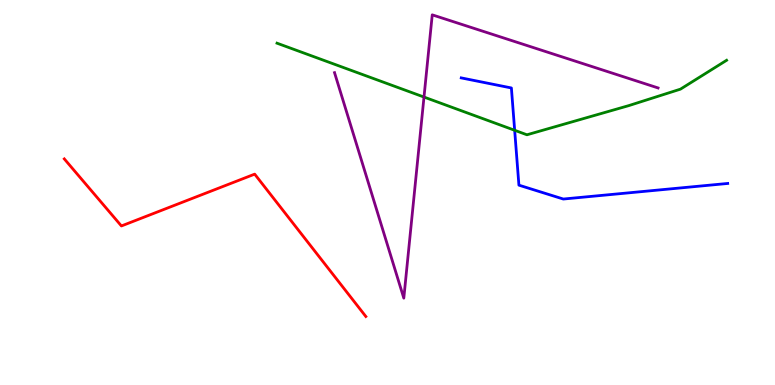[{'lines': ['blue', 'red'], 'intersections': []}, {'lines': ['green', 'red'], 'intersections': []}, {'lines': ['purple', 'red'], 'intersections': []}, {'lines': ['blue', 'green'], 'intersections': [{'x': 6.64, 'y': 6.62}]}, {'lines': ['blue', 'purple'], 'intersections': []}, {'lines': ['green', 'purple'], 'intersections': [{'x': 5.47, 'y': 7.48}]}]